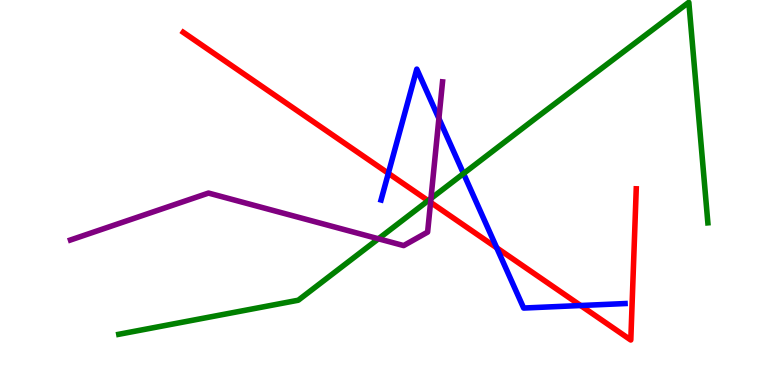[{'lines': ['blue', 'red'], 'intersections': [{'x': 5.01, 'y': 5.5}, {'x': 6.41, 'y': 3.56}, {'x': 7.49, 'y': 2.06}]}, {'lines': ['green', 'red'], 'intersections': [{'x': 5.52, 'y': 4.79}]}, {'lines': ['purple', 'red'], 'intersections': [{'x': 5.56, 'y': 4.74}]}, {'lines': ['blue', 'green'], 'intersections': [{'x': 5.98, 'y': 5.49}]}, {'lines': ['blue', 'purple'], 'intersections': [{'x': 5.66, 'y': 6.92}]}, {'lines': ['green', 'purple'], 'intersections': [{'x': 4.88, 'y': 3.8}, {'x': 5.56, 'y': 4.84}]}]